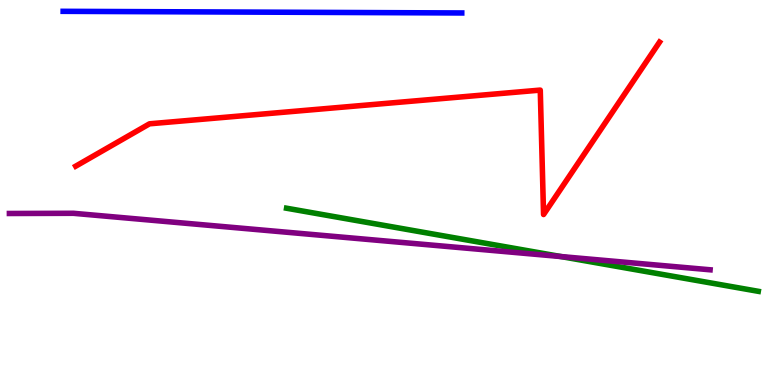[{'lines': ['blue', 'red'], 'intersections': []}, {'lines': ['green', 'red'], 'intersections': []}, {'lines': ['purple', 'red'], 'intersections': []}, {'lines': ['blue', 'green'], 'intersections': []}, {'lines': ['blue', 'purple'], 'intersections': []}, {'lines': ['green', 'purple'], 'intersections': [{'x': 7.24, 'y': 3.34}]}]